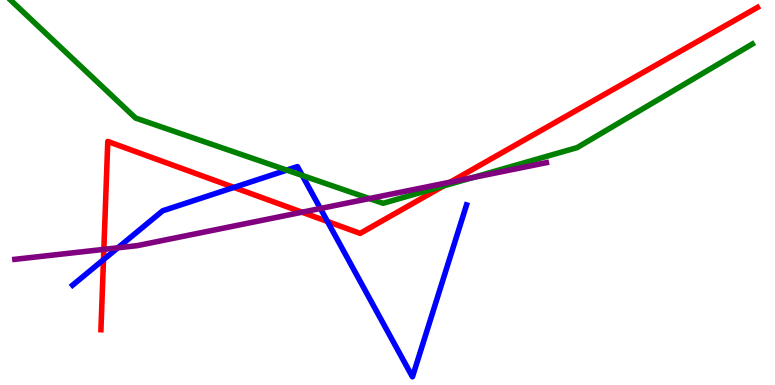[{'lines': ['blue', 'red'], 'intersections': [{'x': 1.34, 'y': 3.26}, {'x': 3.02, 'y': 5.13}, {'x': 4.23, 'y': 4.25}]}, {'lines': ['green', 'red'], 'intersections': [{'x': 5.72, 'y': 5.17}]}, {'lines': ['purple', 'red'], 'intersections': [{'x': 1.34, 'y': 3.52}, {'x': 3.9, 'y': 4.49}, {'x': 5.81, 'y': 5.27}]}, {'lines': ['blue', 'green'], 'intersections': [{'x': 3.7, 'y': 5.58}, {'x': 3.9, 'y': 5.44}]}, {'lines': ['blue', 'purple'], 'intersections': [{'x': 1.52, 'y': 3.56}, {'x': 4.13, 'y': 4.58}]}, {'lines': ['green', 'purple'], 'intersections': [{'x': 4.77, 'y': 4.84}, {'x': 6.1, 'y': 5.39}]}]